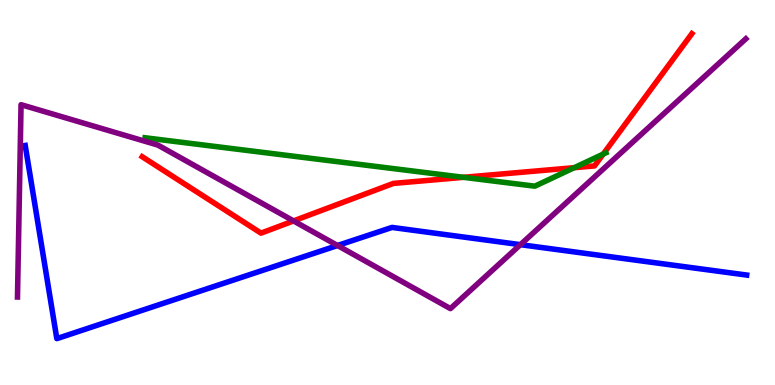[{'lines': ['blue', 'red'], 'intersections': []}, {'lines': ['green', 'red'], 'intersections': [{'x': 5.98, 'y': 5.39}, {'x': 7.41, 'y': 5.64}, {'x': 7.78, 'y': 6.0}]}, {'lines': ['purple', 'red'], 'intersections': [{'x': 3.79, 'y': 4.26}]}, {'lines': ['blue', 'green'], 'intersections': []}, {'lines': ['blue', 'purple'], 'intersections': [{'x': 4.36, 'y': 3.62}, {'x': 6.72, 'y': 3.64}]}, {'lines': ['green', 'purple'], 'intersections': []}]